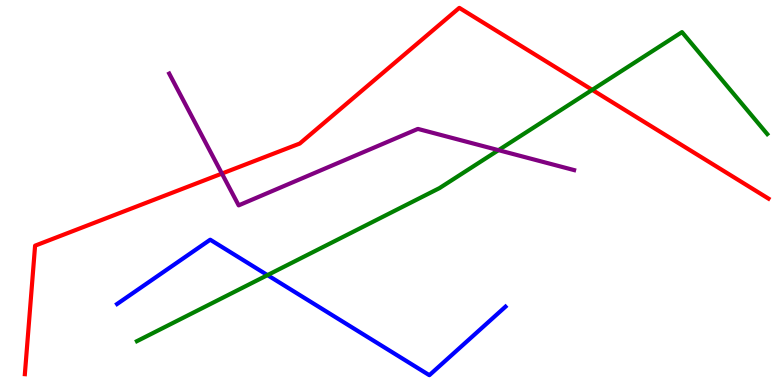[{'lines': ['blue', 'red'], 'intersections': []}, {'lines': ['green', 'red'], 'intersections': [{'x': 7.64, 'y': 7.67}]}, {'lines': ['purple', 'red'], 'intersections': [{'x': 2.86, 'y': 5.49}]}, {'lines': ['blue', 'green'], 'intersections': [{'x': 3.45, 'y': 2.85}]}, {'lines': ['blue', 'purple'], 'intersections': []}, {'lines': ['green', 'purple'], 'intersections': [{'x': 6.43, 'y': 6.1}]}]